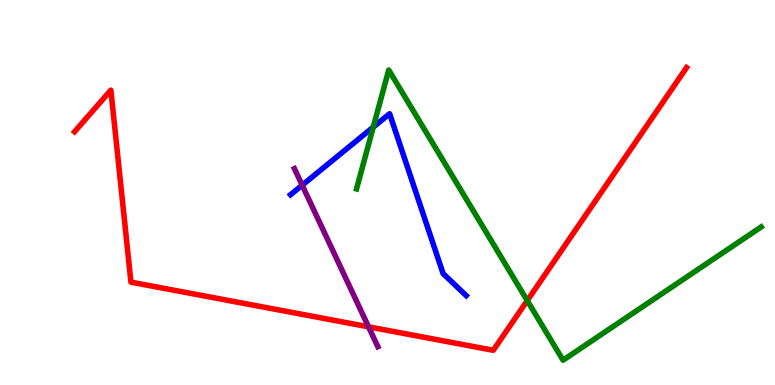[{'lines': ['blue', 'red'], 'intersections': []}, {'lines': ['green', 'red'], 'intersections': [{'x': 6.8, 'y': 2.19}]}, {'lines': ['purple', 'red'], 'intersections': [{'x': 4.76, 'y': 1.51}]}, {'lines': ['blue', 'green'], 'intersections': [{'x': 4.82, 'y': 6.7}]}, {'lines': ['blue', 'purple'], 'intersections': [{'x': 3.9, 'y': 5.19}]}, {'lines': ['green', 'purple'], 'intersections': []}]